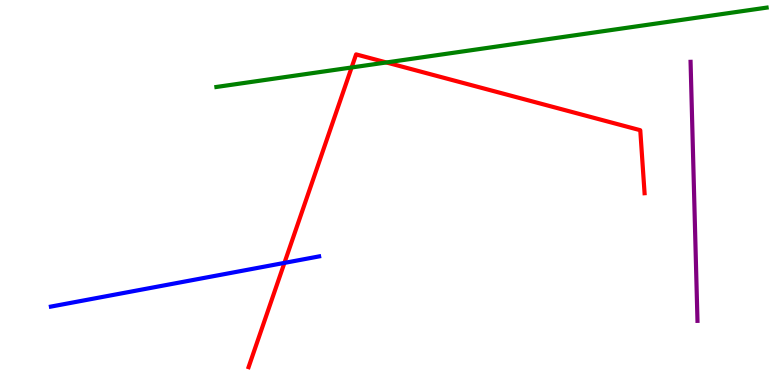[{'lines': ['blue', 'red'], 'intersections': [{'x': 3.67, 'y': 3.17}]}, {'lines': ['green', 'red'], 'intersections': [{'x': 4.54, 'y': 8.25}, {'x': 4.99, 'y': 8.38}]}, {'lines': ['purple', 'red'], 'intersections': []}, {'lines': ['blue', 'green'], 'intersections': []}, {'lines': ['blue', 'purple'], 'intersections': []}, {'lines': ['green', 'purple'], 'intersections': []}]